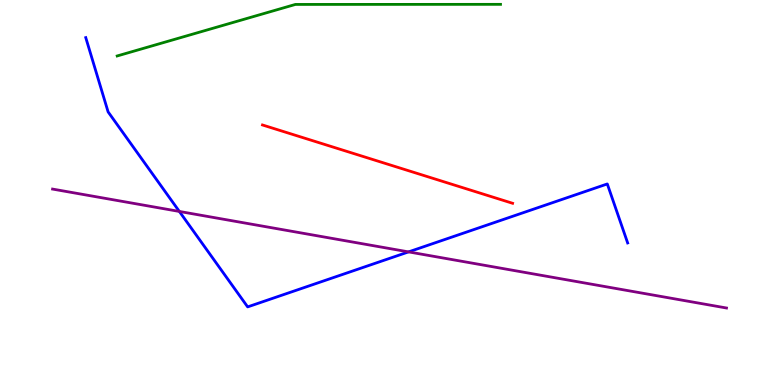[{'lines': ['blue', 'red'], 'intersections': []}, {'lines': ['green', 'red'], 'intersections': []}, {'lines': ['purple', 'red'], 'intersections': []}, {'lines': ['blue', 'green'], 'intersections': []}, {'lines': ['blue', 'purple'], 'intersections': [{'x': 2.31, 'y': 4.51}, {'x': 5.27, 'y': 3.46}]}, {'lines': ['green', 'purple'], 'intersections': []}]